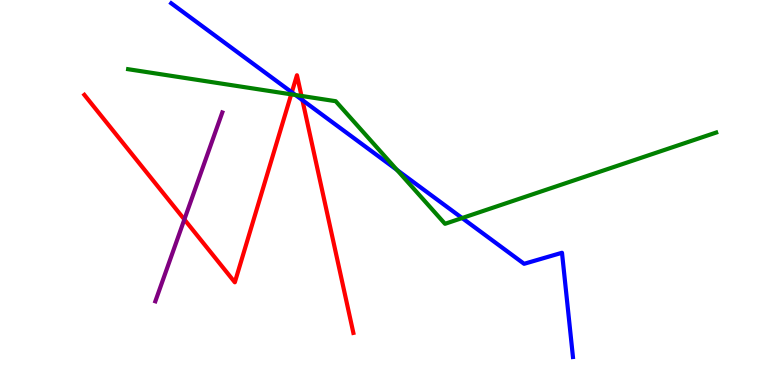[{'lines': ['blue', 'red'], 'intersections': [{'x': 3.77, 'y': 7.6}, {'x': 3.9, 'y': 7.4}]}, {'lines': ['green', 'red'], 'intersections': [{'x': 3.76, 'y': 7.55}, {'x': 3.89, 'y': 7.51}]}, {'lines': ['purple', 'red'], 'intersections': [{'x': 2.38, 'y': 4.3}]}, {'lines': ['blue', 'green'], 'intersections': [{'x': 3.81, 'y': 7.53}, {'x': 5.12, 'y': 5.59}, {'x': 5.96, 'y': 4.34}]}, {'lines': ['blue', 'purple'], 'intersections': []}, {'lines': ['green', 'purple'], 'intersections': []}]